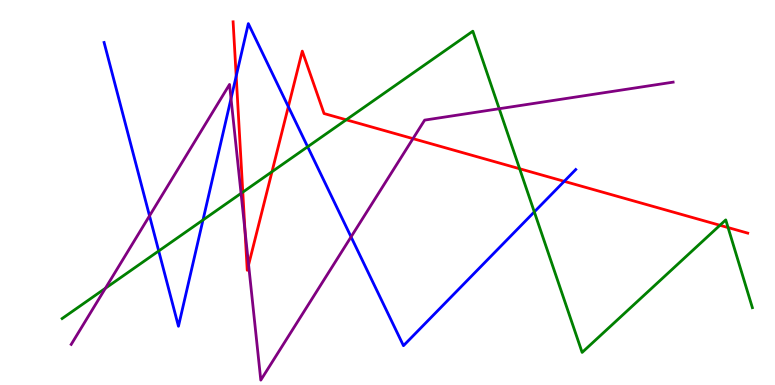[{'lines': ['blue', 'red'], 'intersections': [{'x': 3.05, 'y': 8.02}, {'x': 3.72, 'y': 7.23}, {'x': 7.28, 'y': 5.29}]}, {'lines': ['green', 'red'], 'intersections': [{'x': 3.13, 'y': 5.01}, {'x': 3.51, 'y': 5.54}, {'x': 4.47, 'y': 6.89}, {'x': 6.7, 'y': 5.62}, {'x': 9.29, 'y': 4.15}, {'x': 9.39, 'y': 4.09}]}, {'lines': ['purple', 'red'], 'intersections': [{'x': 3.16, 'y': 4.01}, {'x': 3.21, 'y': 3.12}, {'x': 5.33, 'y': 6.4}]}, {'lines': ['blue', 'green'], 'intersections': [{'x': 2.05, 'y': 3.48}, {'x': 2.62, 'y': 4.29}, {'x': 3.97, 'y': 6.19}, {'x': 6.89, 'y': 4.5}]}, {'lines': ['blue', 'purple'], 'intersections': [{'x': 1.93, 'y': 4.39}, {'x': 2.98, 'y': 7.44}, {'x': 4.53, 'y': 3.85}]}, {'lines': ['green', 'purple'], 'intersections': [{'x': 1.36, 'y': 2.51}, {'x': 3.11, 'y': 4.98}, {'x': 6.44, 'y': 7.18}]}]